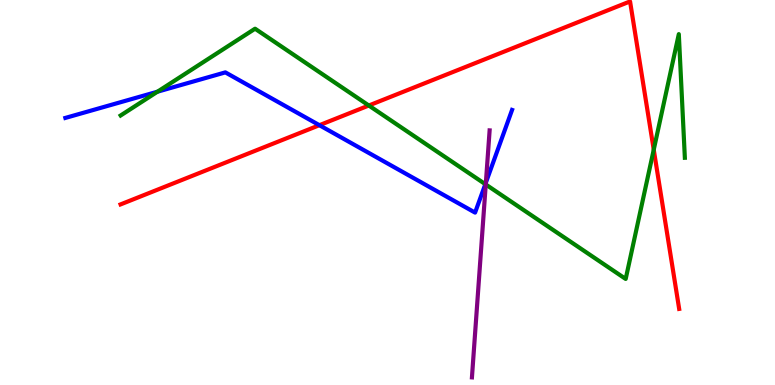[{'lines': ['blue', 'red'], 'intersections': [{'x': 4.12, 'y': 6.75}]}, {'lines': ['green', 'red'], 'intersections': [{'x': 4.76, 'y': 7.26}, {'x': 8.44, 'y': 6.11}]}, {'lines': ['purple', 'red'], 'intersections': []}, {'lines': ['blue', 'green'], 'intersections': [{'x': 2.03, 'y': 7.62}, {'x': 6.26, 'y': 5.22}]}, {'lines': ['blue', 'purple'], 'intersections': [{'x': 6.27, 'y': 5.26}]}, {'lines': ['green', 'purple'], 'intersections': [{'x': 6.27, 'y': 5.21}]}]